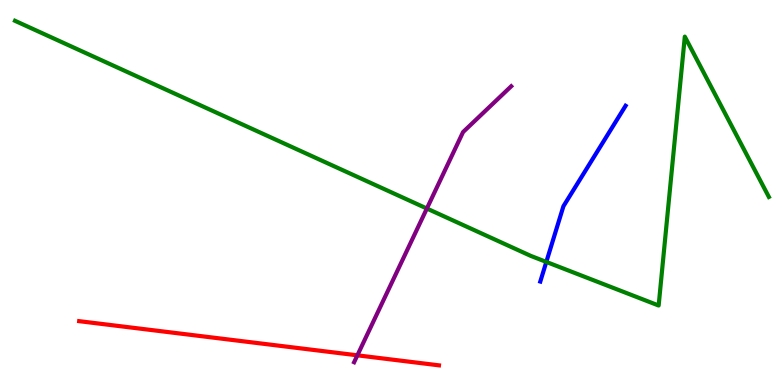[{'lines': ['blue', 'red'], 'intersections': []}, {'lines': ['green', 'red'], 'intersections': []}, {'lines': ['purple', 'red'], 'intersections': [{'x': 4.61, 'y': 0.771}]}, {'lines': ['blue', 'green'], 'intersections': [{'x': 7.05, 'y': 3.2}]}, {'lines': ['blue', 'purple'], 'intersections': []}, {'lines': ['green', 'purple'], 'intersections': [{'x': 5.51, 'y': 4.58}]}]